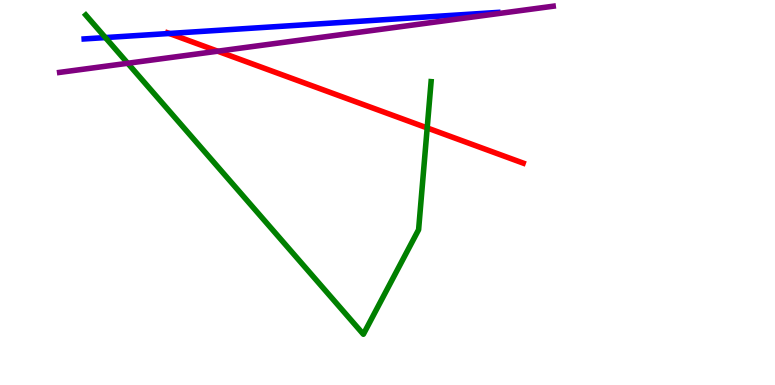[{'lines': ['blue', 'red'], 'intersections': [{'x': 2.18, 'y': 9.13}]}, {'lines': ['green', 'red'], 'intersections': [{'x': 5.51, 'y': 6.68}]}, {'lines': ['purple', 'red'], 'intersections': [{'x': 2.81, 'y': 8.67}]}, {'lines': ['blue', 'green'], 'intersections': [{'x': 1.36, 'y': 9.02}]}, {'lines': ['blue', 'purple'], 'intersections': []}, {'lines': ['green', 'purple'], 'intersections': [{'x': 1.65, 'y': 8.36}]}]